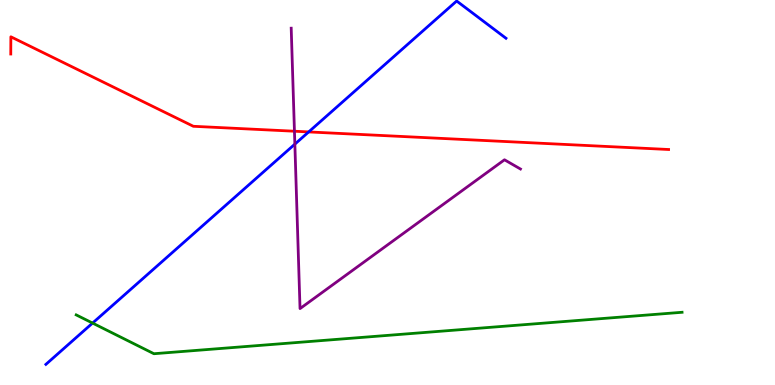[{'lines': ['blue', 'red'], 'intersections': [{'x': 3.98, 'y': 6.57}]}, {'lines': ['green', 'red'], 'intersections': []}, {'lines': ['purple', 'red'], 'intersections': [{'x': 3.8, 'y': 6.59}]}, {'lines': ['blue', 'green'], 'intersections': [{'x': 1.19, 'y': 1.61}]}, {'lines': ['blue', 'purple'], 'intersections': [{'x': 3.8, 'y': 6.26}]}, {'lines': ['green', 'purple'], 'intersections': []}]